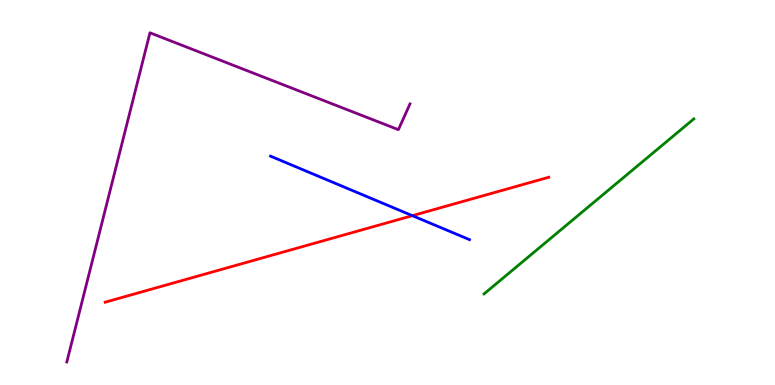[{'lines': ['blue', 'red'], 'intersections': [{'x': 5.32, 'y': 4.4}]}, {'lines': ['green', 'red'], 'intersections': []}, {'lines': ['purple', 'red'], 'intersections': []}, {'lines': ['blue', 'green'], 'intersections': []}, {'lines': ['blue', 'purple'], 'intersections': []}, {'lines': ['green', 'purple'], 'intersections': []}]